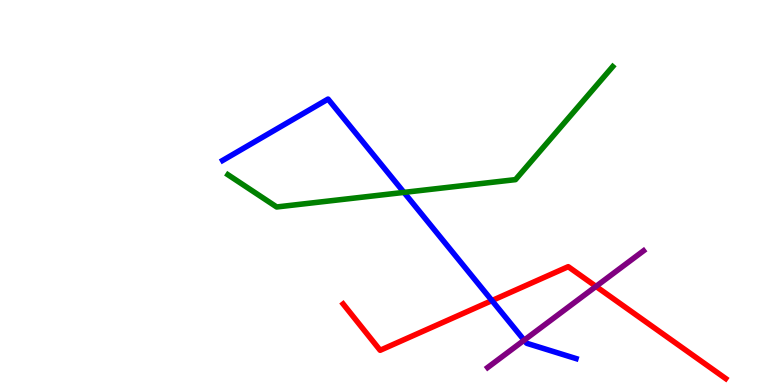[{'lines': ['blue', 'red'], 'intersections': [{'x': 6.35, 'y': 2.19}]}, {'lines': ['green', 'red'], 'intersections': []}, {'lines': ['purple', 'red'], 'intersections': [{'x': 7.69, 'y': 2.56}]}, {'lines': ['blue', 'green'], 'intersections': [{'x': 5.21, 'y': 5.0}]}, {'lines': ['blue', 'purple'], 'intersections': [{'x': 6.76, 'y': 1.16}]}, {'lines': ['green', 'purple'], 'intersections': []}]